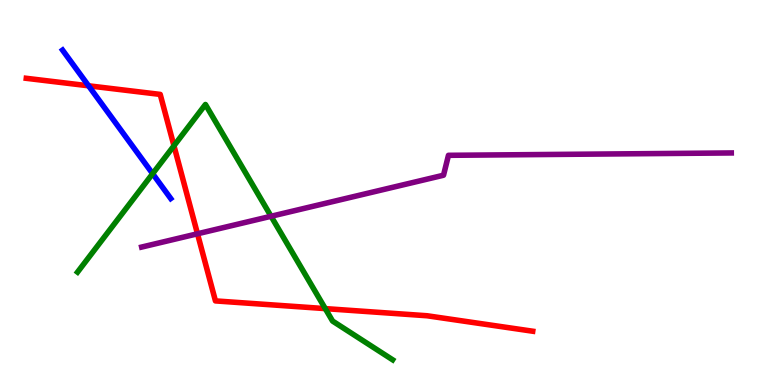[{'lines': ['blue', 'red'], 'intersections': [{'x': 1.14, 'y': 7.77}]}, {'lines': ['green', 'red'], 'intersections': [{'x': 2.24, 'y': 6.21}, {'x': 4.2, 'y': 1.98}]}, {'lines': ['purple', 'red'], 'intersections': [{'x': 2.55, 'y': 3.93}]}, {'lines': ['blue', 'green'], 'intersections': [{'x': 1.97, 'y': 5.49}]}, {'lines': ['blue', 'purple'], 'intersections': []}, {'lines': ['green', 'purple'], 'intersections': [{'x': 3.5, 'y': 4.38}]}]